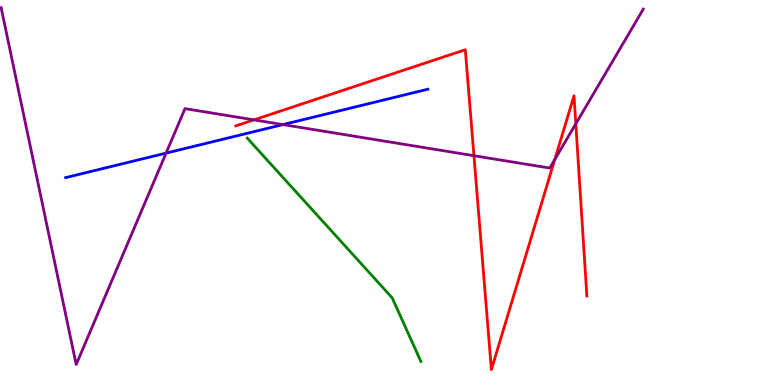[{'lines': ['blue', 'red'], 'intersections': []}, {'lines': ['green', 'red'], 'intersections': []}, {'lines': ['purple', 'red'], 'intersections': [{'x': 3.28, 'y': 6.89}, {'x': 6.12, 'y': 5.96}, {'x': 7.16, 'y': 5.85}, {'x': 7.43, 'y': 6.78}]}, {'lines': ['blue', 'green'], 'intersections': []}, {'lines': ['blue', 'purple'], 'intersections': [{'x': 2.14, 'y': 6.02}, {'x': 3.65, 'y': 6.76}]}, {'lines': ['green', 'purple'], 'intersections': []}]